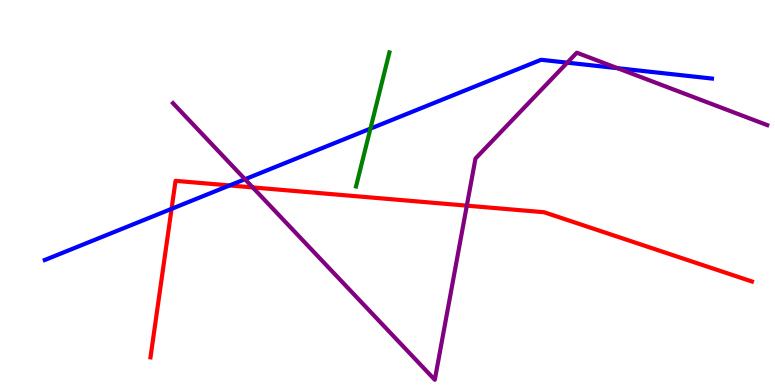[{'lines': ['blue', 'red'], 'intersections': [{'x': 2.21, 'y': 4.58}, {'x': 2.96, 'y': 5.18}]}, {'lines': ['green', 'red'], 'intersections': []}, {'lines': ['purple', 'red'], 'intersections': [{'x': 3.26, 'y': 5.13}, {'x': 6.02, 'y': 4.66}]}, {'lines': ['blue', 'green'], 'intersections': [{'x': 4.78, 'y': 6.66}]}, {'lines': ['blue', 'purple'], 'intersections': [{'x': 3.16, 'y': 5.34}, {'x': 7.32, 'y': 8.37}, {'x': 7.97, 'y': 8.23}]}, {'lines': ['green', 'purple'], 'intersections': []}]